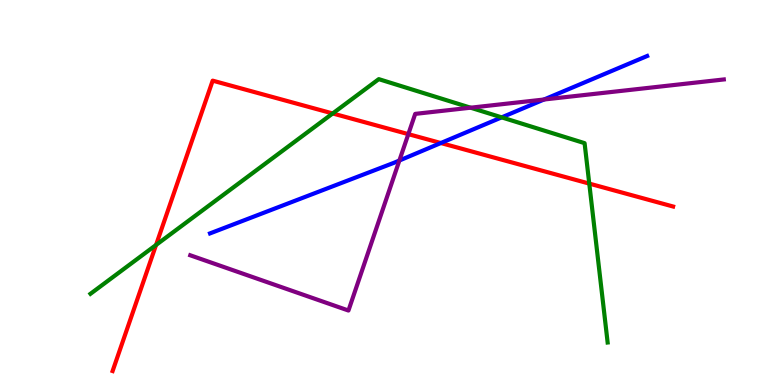[{'lines': ['blue', 'red'], 'intersections': [{'x': 5.69, 'y': 6.29}]}, {'lines': ['green', 'red'], 'intersections': [{'x': 2.01, 'y': 3.64}, {'x': 4.29, 'y': 7.05}, {'x': 7.6, 'y': 5.23}]}, {'lines': ['purple', 'red'], 'intersections': [{'x': 5.27, 'y': 6.52}]}, {'lines': ['blue', 'green'], 'intersections': [{'x': 6.47, 'y': 6.95}]}, {'lines': ['blue', 'purple'], 'intersections': [{'x': 5.15, 'y': 5.83}, {'x': 7.02, 'y': 7.42}]}, {'lines': ['green', 'purple'], 'intersections': [{'x': 6.07, 'y': 7.2}]}]